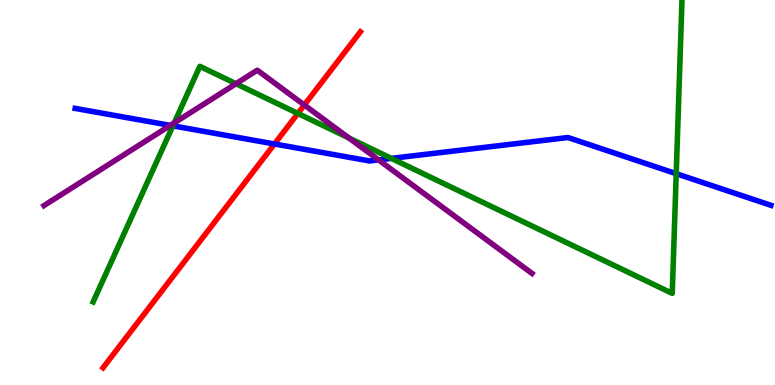[{'lines': ['blue', 'red'], 'intersections': [{'x': 3.54, 'y': 6.26}]}, {'lines': ['green', 'red'], 'intersections': [{'x': 3.84, 'y': 7.05}]}, {'lines': ['purple', 'red'], 'intersections': [{'x': 3.93, 'y': 7.27}]}, {'lines': ['blue', 'green'], 'intersections': [{'x': 2.23, 'y': 6.73}, {'x': 5.05, 'y': 5.89}, {'x': 8.73, 'y': 5.49}]}, {'lines': ['blue', 'purple'], 'intersections': [{'x': 2.2, 'y': 6.74}, {'x': 4.88, 'y': 5.85}]}, {'lines': ['green', 'purple'], 'intersections': [{'x': 2.25, 'y': 6.81}, {'x': 3.05, 'y': 7.83}, {'x': 4.5, 'y': 6.42}]}]